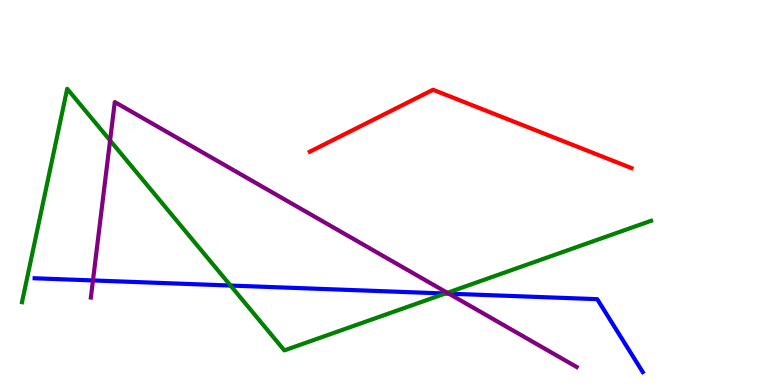[{'lines': ['blue', 'red'], 'intersections': []}, {'lines': ['green', 'red'], 'intersections': []}, {'lines': ['purple', 'red'], 'intersections': []}, {'lines': ['blue', 'green'], 'intersections': [{'x': 2.97, 'y': 2.58}, {'x': 5.75, 'y': 2.38}]}, {'lines': ['blue', 'purple'], 'intersections': [{'x': 1.2, 'y': 2.72}, {'x': 5.79, 'y': 2.37}]}, {'lines': ['green', 'purple'], 'intersections': [{'x': 1.42, 'y': 6.35}, {'x': 5.77, 'y': 2.39}]}]